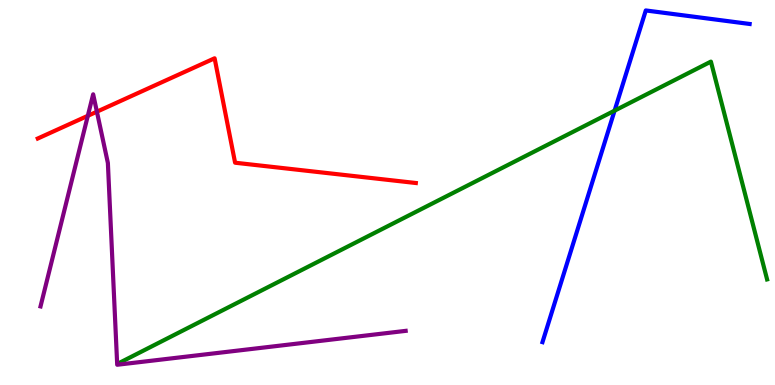[{'lines': ['blue', 'red'], 'intersections': []}, {'lines': ['green', 'red'], 'intersections': []}, {'lines': ['purple', 'red'], 'intersections': [{'x': 1.13, 'y': 6.99}, {'x': 1.25, 'y': 7.1}]}, {'lines': ['blue', 'green'], 'intersections': [{'x': 7.93, 'y': 7.13}]}, {'lines': ['blue', 'purple'], 'intersections': []}, {'lines': ['green', 'purple'], 'intersections': []}]